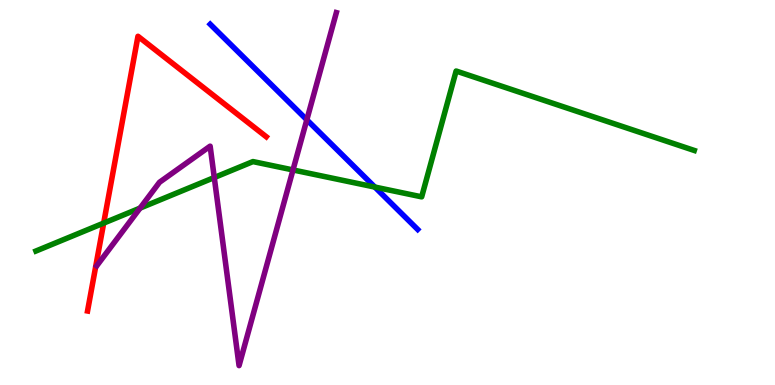[{'lines': ['blue', 'red'], 'intersections': []}, {'lines': ['green', 'red'], 'intersections': [{'x': 1.34, 'y': 4.2}]}, {'lines': ['purple', 'red'], 'intersections': []}, {'lines': ['blue', 'green'], 'intersections': [{'x': 4.84, 'y': 5.14}]}, {'lines': ['blue', 'purple'], 'intersections': [{'x': 3.96, 'y': 6.89}]}, {'lines': ['green', 'purple'], 'intersections': [{'x': 1.81, 'y': 4.59}, {'x': 2.76, 'y': 5.39}, {'x': 3.78, 'y': 5.59}]}]